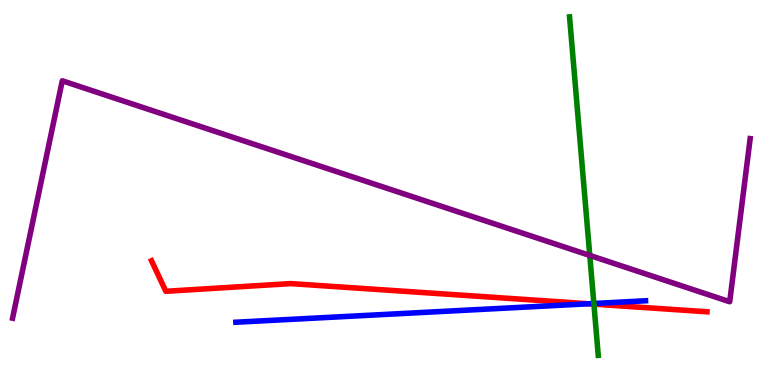[{'lines': ['blue', 'red'], 'intersections': [{'x': 7.6, 'y': 2.11}]}, {'lines': ['green', 'red'], 'intersections': [{'x': 7.66, 'y': 2.1}]}, {'lines': ['purple', 'red'], 'intersections': []}, {'lines': ['blue', 'green'], 'intersections': [{'x': 7.66, 'y': 2.12}]}, {'lines': ['blue', 'purple'], 'intersections': []}, {'lines': ['green', 'purple'], 'intersections': [{'x': 7.61, 'y': 3.37}]}]